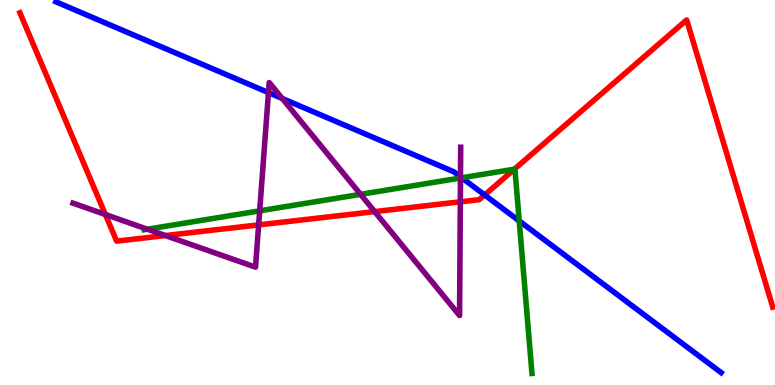[{'lines': ['blue', 'red'], 'intersections': [{'x': 6.25, 'y': 4.94}]}, {'lines': ['green', 'red'], 'intersections': [{'x': 6.64, 'y': 5.61}]}, {'lines': ['purple', 'red'], 'intersections': [{'x': 1.36, 'y': 4.43}, {'x': 2.13, 'y': 3.88}, {'x': 3.34, 'y': 4.16}, {'x': 4.83, 'y': 4.5}, {'x': 5.94, 'y': 4.76}]}, {'lines': ['blue', 'green'], 'intersections': [{'x': 5.96, 'y': 5.38}, {'x': 6.7, 'y': 4.26}]}, {'lines': ['blue', 'purple'], 'intersections': [{'x': 3.46, 'y': 7.59}, {'x': 3.64, 'y': 7.44}, {'x': 5.94, 'y': 5.41}]}, {'lines': ['green', 'purple'], 'intersections': [{'x': 1.9, 'y': 4.05}, {'x': 3.35, 'y': 4.52}, {'x': 4.65, 'y': 4.95}, {'x': 5.94, 'y': 5.38}]}]